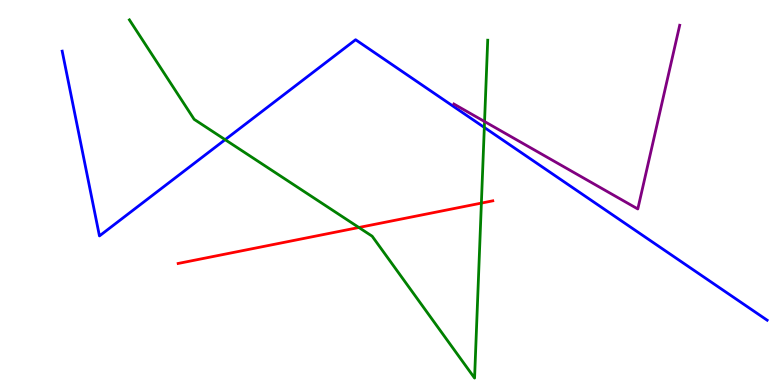[{'lines': ['blue', 'red'], 'intersections': []}, {'lines': ['green', 'red'], 'intersections': [{'x': 4.63, 'y': 4.09}, {'x': 6.21, 'y': 4.72}]}, {'lines': ['purple', 'red'], 'intersections': []}, {'lines': ['blue', 'green'], 'intersections': [{'x': 2.9, 'y': 6.37}, {'x': 6.25, 'y': 6.69}]}, {'lines': ['blue', 'purple'], 'intersections': []}, {'lines': ['green', 'purple'], 'intersections': [{'x': 6.25, 'y': 6.84}]}]